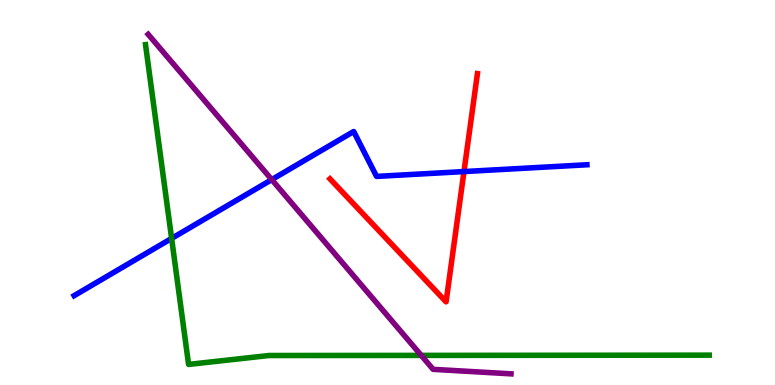[{'lines': ['blue', 'red'], 'intersections': [{'x': 5.99, 'y': 5.54}]}, {'lines': ['green', 'red'], 'intersections': []}, {'lines': ['purple', 'red'], 'intersections': []}, {'lines': ['blue', 'green'], 'intersections': [{'x': 2.21, 'y': 3.81}]}, {'lines': ['blue', 'purple'], 'intersections': [{'x': 3.51, 'y': 5.33}]}, {'lines': ['green', 'purple'], 'intersections': [{'x': 5.44, 'y': 0.769}]}]